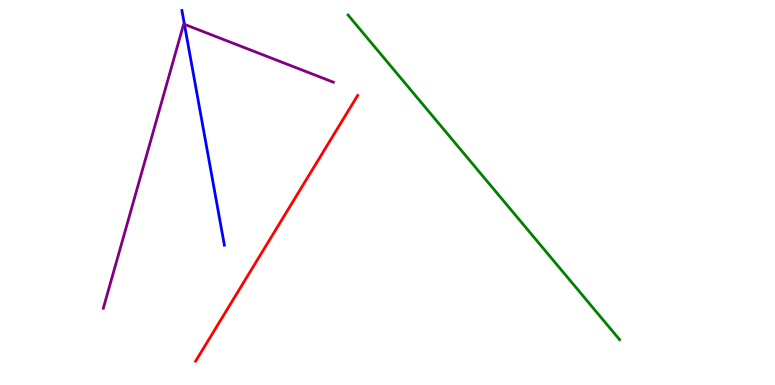[{'lines': ['blue', 'red'], 'intersections': []}, {'lines': ['green', 'red'], 'intersections': []}, {'lines': ['purple', 'red'], 'intersections': []}, {'lines': ['blue', 'green'], 'intersections': []}, {'lines': ['blue', 'purple'], 'intersections': [{'x': 2.38, 'y': 9.37}]}, {'lines': ['green', 'purple'], 'intersections': []}]